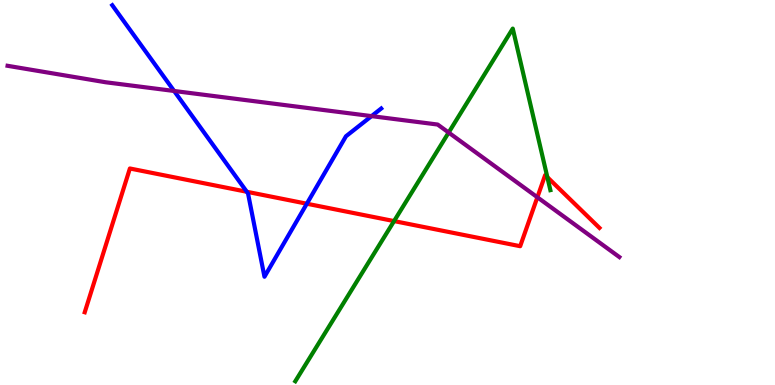[{'lines': ['blue', 'red'], 'intersections': [{'x': 3.18, 'y': 5.02}, {'x': 3.96, 'y': 4.71}]}, {'lines': ['green', 'red'], 'intersections': [{'x': 5.08, 'y': 4.26}, {'x': 7.06, 'y': 5.4}]}, {'lines': ['purple', 'red'], 'intersections': [{'x': 6.93, 'y': 4.88}]}, {'lines': ['blue', 'green'], 'intersections': []}, {'lines': ['blue', 'purple'], 'intersections': [{'x': 2.25, 'y': 7.64}, {'x': 4.79, 'y': 6.98}]}, {'lines': ['green', 'purple'], 'intersections': [{'x': 5.79, 'y': 6.56}]}]